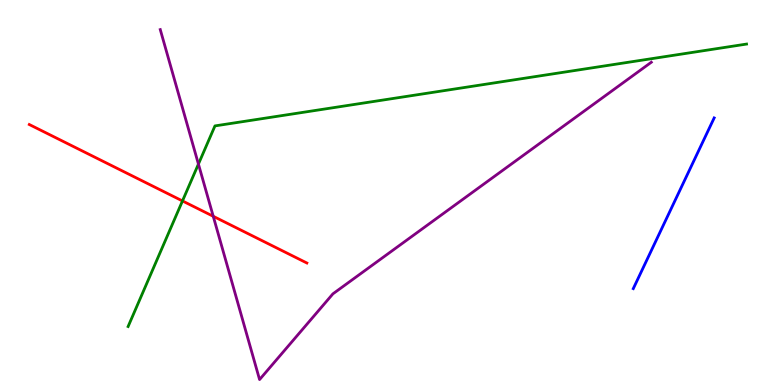[{'lines': ['blue', 'red'], 'intersections': []}, {'lines': ['green', 'red'], 'intersections': [{'x': 2.35, 'y': 4.78}]}, {'lines': ['purple', 'red'], 'intersections': [{'x': 2.75, 'y': 4.38}]}, {'lines': ['blue', 'green'], 'intersections': []}, {'lines': ['blue', 'purple'], 'intersections': []}, {'lines': ['green', 'purple'], 'intersections': [{'x': 2.56, 'y': 5.74}]}]